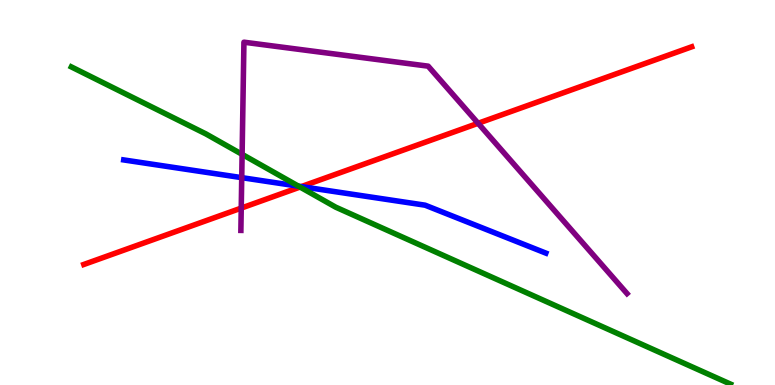[{'lines': ['blue', 'red'], 'intersections': [{'x': 3.89, 'y': 5.15}]}, {'lines': ['green', 'red'], 'intersections': [{'x': 3.87, 'y': 5.14}]}, {'lines': ['purple', 'red'], 'intersections': [{'x': 3.11, 'y': 4.59}, {'x': 6.17, 'y': 6.8}]}, {'lines': ['blue', 'green'], 'intersections': [{'x': 3.85, 'y': 5.16}]}, {'lines': ['blue', 'purple'], 'intersections': [{'x': 3.12, 'y': 5.39}]}, {'lines': ['green', 'purple'], 'intersections': [{'x': 3.12, 'y': 5.99}]}]